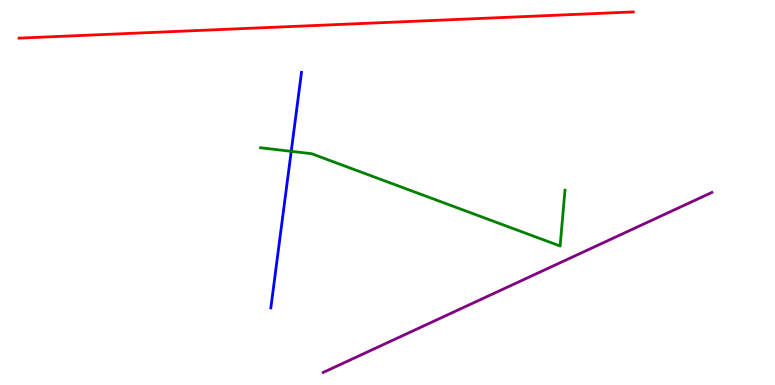[{'lines': ['blue', 'red'], 'intersections': []}, {'lines': ['green', 'red'], 'intersections': []}, {'lines': ['purple', 'red'], 'intersections': []}, {'lines': ['blue', 'green'], 'intersections': [{'x': 3.76, 'y': 6.07}]}, {'lines': ['blue', 'purple'], 'intersections': []}, {'lines': ['green', 'purple'], 'intersections': []}]